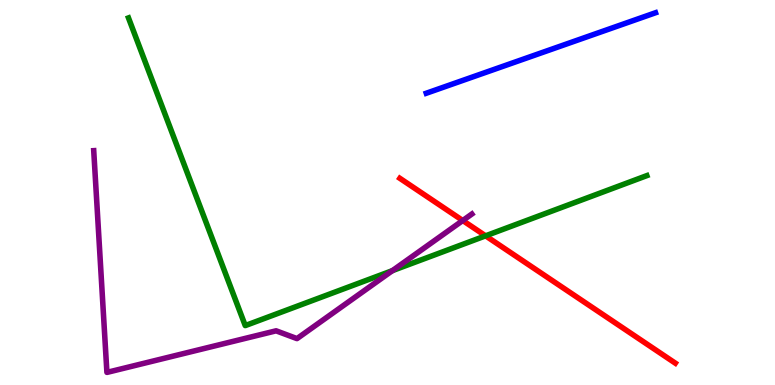[{'lines': ['blue', 'red'], 'intersections': []}, {'lines': ['green', 'red'], 'intersections': [{'x': 6.27, 'y': 3.87}]}, {'lines': ['purple', 'red'], 'intersections': [{'x': 5.97, 'y': 4.27}]}, {'lines': ['blue', 'green'], 'intersections': []}, {'lines': ['blue', 'purple'], 'intersections': []}, {'lines': ['green', 'purple'], 'intersections': [{'x': 5.06, 'y': 2.97}]}]